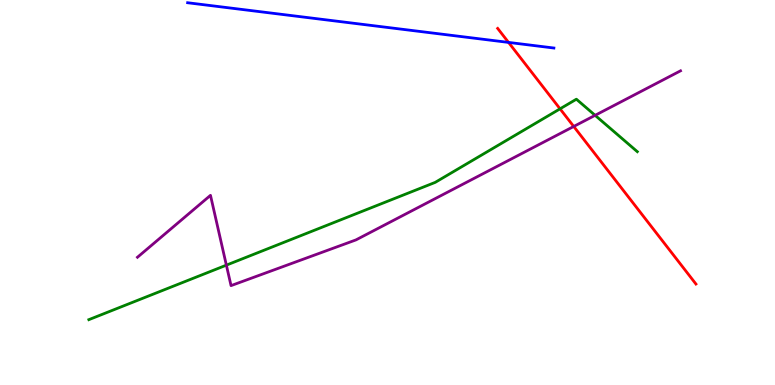[{'lines': ['blue', 'red'], 'intersections': [{'x': 6.56, 'y': 8.9}]}, {'lines': ['green', 'red'], 'intersections': [{'x': 7.23, 'y': 7.17}]}, {'lines': ['purple', 'red'], 'intersections': [{'x': 7.4, 'y': 6.72}]}, {'lines': ['blue', 'green'], 'intersections': []}, {'lines': ['blue', 'purple'], 'intersections': []}, {'lines': ['green', 'purple'], 'intersections': [{'x': 2.92, 'y': 3.11}, {'x': 7.68, 'y': 7.0}]}]